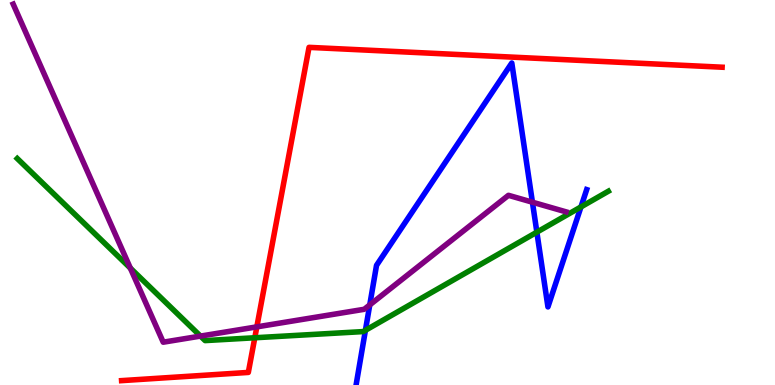[{'lines': ['blue', 'red'], 'intersections': []}, {'lines': ['green', 'red'], 'intersections': [{'x': 3.29, 'y': 1.23}]}, {'lines': ['purple', 'red'], 'intersections': [{'x': 3.31, 'y': 1.51}]}, {'lines': ['blue', 'green'], 'intersections': [{'x': 4.72, 'y': 1.42}, {'x': 6.93, 'y': 3.97}, {'x': 7.5, 'y': 4.63}]}, {'lines': ['blue', 'purple'], 'intersections': [{'x': 4.77, 'y': 2.08}, {'x': 6.87, 'y': 4.75}]}, {'lines': ['green', 'purple'], 'intersections': [{'x': 1.68, 'y': 3.04}, {'x': 2.59, 'y': 1.27}]}]